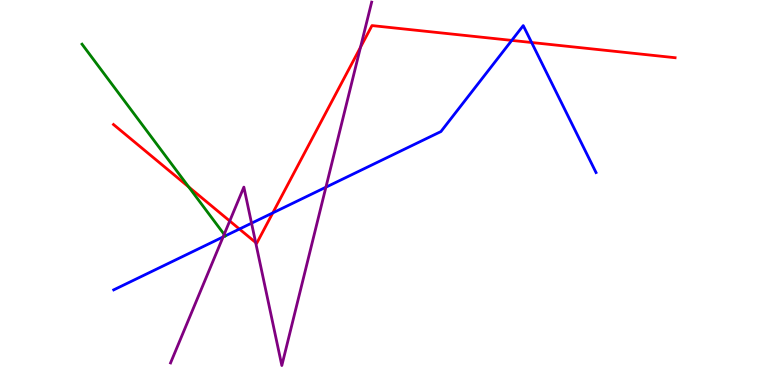[{'lines': ['blue', 'red'], 'intersections': [{'x': 3.09, 'y': 4.05}, {'x': 3.52, 'y': 4.47}, {'x': 6.6, 'y': 8.95}, {'x': 6.86, 'y': 8.9}]}, {'lines': ['green', 'red'], 'intersections': [{'x': 2.44, 'y': 5.14}]}, {'lines': ['purple', 'red'], 'intersections': [{'x': 2.96, 'y': 4.26}, {'x': 3.3, 'y': 3.7}, {'x': 4.65, 'y': 8.77}]}, {'lines': ['blue', 'green'], 'intersections': [{'x': 2.91, 'y': 3.87}]}, {'lines': ['blue', 'purple'], 'intersections': [{'x': 2.88, 'y': 3.85}, {'x': 3.25, 'y': 4.2}, {'x': 4.21, 'y': 5.14}]}, {'lines': ['green', 'purple'], 'intersections': [{'x': 2.89, 'y': 3.91}]}]